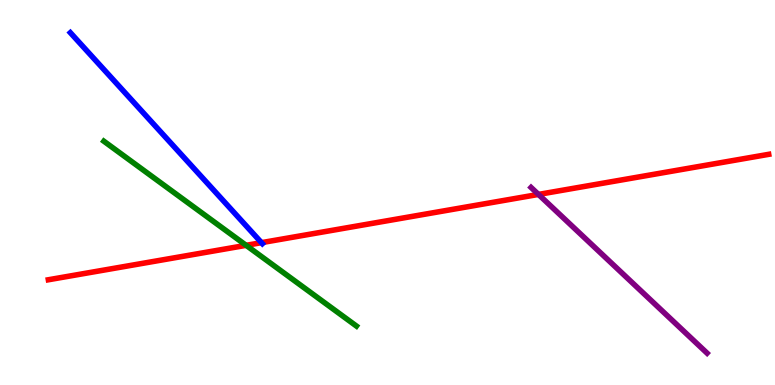[{'lines': ['blue', 'red'], 'intersections': [{'x': 3.37, 'y': 3.7}]}, {'lines': ['green', 'red'], 'intersections': [{'x': 3.18, 'y': 3.63}]}, {'lines': ['purple', 'red'], 'intersections': [{'x': 6.95, 'y': 4.95}]}, {'lines': ['blue', 'green'], 'intersections': []}, {'lines': ['blue', 'purple'], 'intersections': []}, {'lines': ['green', 'purple'], 'intersections': []}]